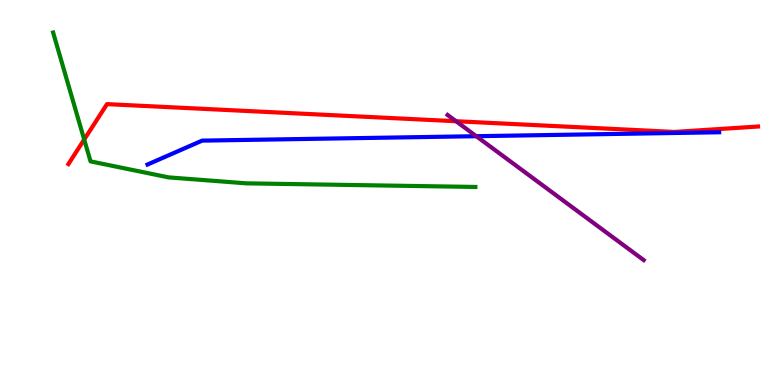[{'lines': ['blue', 'red'], 'intersections': []}, {'lines': ['green', 'red'], 'intersections': [{'x': 1.09, 'y': 6.38}]}, {'lines': ['purple', 'red'], 'intersections': [{'x': 5.88, 'y': 6.85}]}, {'lines': ['blue', 'green'], 'intersections': []}, {'lines': ['blue', 'purple'], 'intersections': [{'x': 6.15, 'y': 6.46}]}, {'lines': ['green', 'purple'], 'intersections': []}]